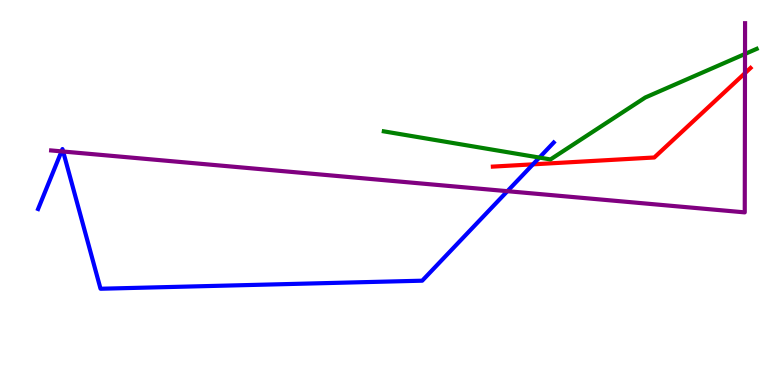[{'lines': ['blue', 'red'], 'intersections': [{'x': 6.88, 'y': 5.73}]}, {'lines': ['green', 'red'], 'intersections': []}, {'lines': ['purple', 'red'], 'intersections': [{'x': 9.61, 'y': 8.1}]}, {'lines': ['blue', 'green'], 'intersections': [{'x': 6.96, 'y': 5.91}]}, {'lines': ['blue', 'purple'], 'intersections': [{'x': 0.794, 'y': 6.07}, {'x': 0.815, 'y': 6.06}, {'x': 6.55, 'y': 5.03}]}, {'lines': ['green', 'purple'], 'intersections': [{'x': 9.61, 'y': 8.6}]}]